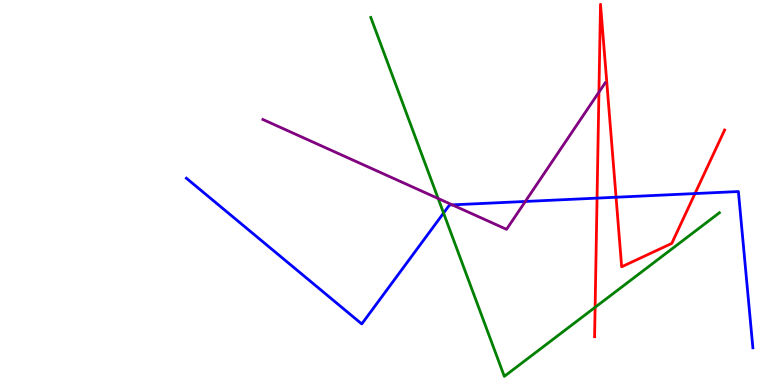[{'lines': ['blue', 'red'], 'intersections': [{'x': 7.7, 'y': 4.85}, {'x': 7.95, 'y': 4.88}, {'x': 8.97, 'y': 4.97}]}, {'lines': ['green', 'red'], 'intersections': [{'x': 7.68, 'y': 2.02}]}, {'lines': ['purple', 'red'], 'intersections': [{'x': 7.73, 'y': 7.61}]}, {'lines': ['blue', 'green'], 'intersections': [{'x': 5.72, 'y': 4.47}]}, {'lines': ['blue', 'purple'], 'intersections': [{'x': 5.84, 'y': 4.68}, {'x': 6.78, 'y': 4.77}]}, {'lines': ['green', 'purple'], 'intersections': [{'x': 5.65, 'y': 4.84}]}]